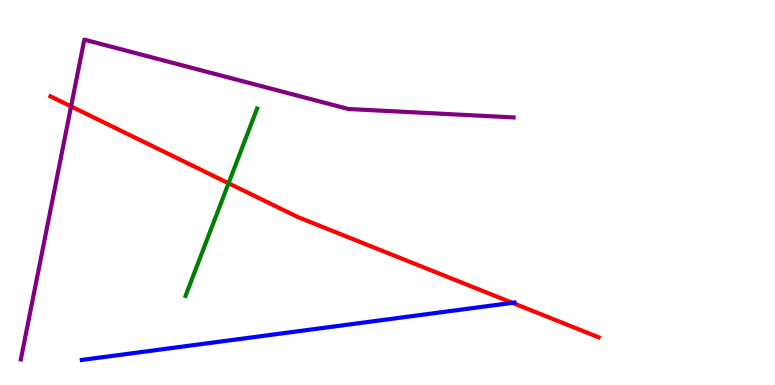[{'lines': ['blue', 'red'], 'intersections': [{'x': 6.61, 'y': 2.13}]}, {'lines': ['green', 'red'], 'intersections': [{'x': 2.95, 'y': 5.24}]}, {'lines': ['purple', 'red'], 'intersections': [{'x': 0.917, 'y': 7.24}]}, {'lines': ['blue', 'green'], 'intersections': []}, {'lines': ['blue', 'purple'], 'intersections': []}, {'lines': ['green', 'purple'], 'intersections': []}]